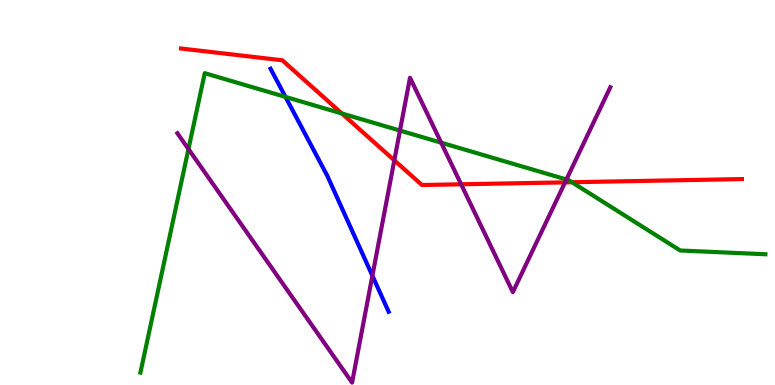[{'lines': ['blue', 'red'], 'intersections': []}, {'lines': ['green', 'red'], 'intersections': [{'x': 4.41, 'y': 7.05}, {'x': 7.38, 'y': 5.27}]}, {'lines': ['purple', 'red'], 'intersections': [{'x': 5.09, 'y': 5.84}, {'x': 5.95, 'y': 5.21}, {'x': 7.29, 'y': 5.26}]}, {'lines': ['blue', 'green'], 'intersections': [{'x': 3.68, 'y': 7.48}]}, {'lines': ['blue', 'purple'], 'intersections': [{'x': 4.81, 'y': 2.84}]}, {'lines': ['green', 'purple'], 'intersections': [{'x': 2.43, 'y': 6.13}, {'x': 5.16, 'y': 6.61}, {'x': 5.69, 'y': 6.29}, {'x': 7.31, 'y': 5.34}]}]